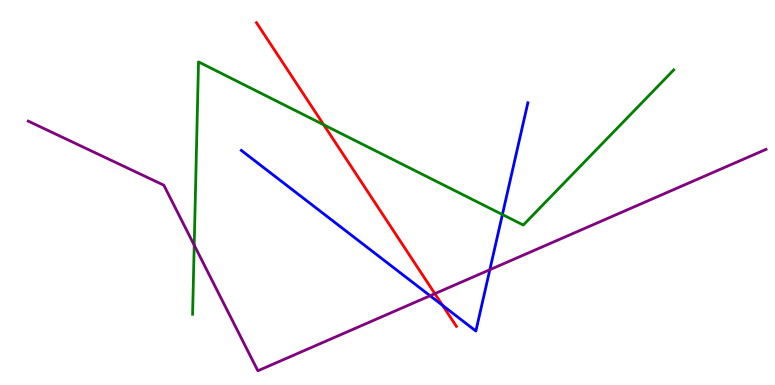[{'lines': ['blue', 'red'], 'intersections': [{'x': 5.71, 'y': 2.07}]}, {'lines': ['green', 'red'], 'intersections': [{'x': 4.18, 'y': 6.76}]}, {'lines': ['purple', 'red'], 'intersections': [{'x': 5.61, 'y': 2.37}]}, {'lines': ['blue', 'green'], 'intersections': [{'x': 6.48, 'y': 4.43}]}, {'lines': ['blue', 'purple'], 'intersections': [{'x': 5.55, 'y': 2.32}, {'x': 6.32, 'y': 2.99}]}, {'lines': ['green', 'purple'], 'intersections': [{'x': 2.51, 'y': 3.63}]}]